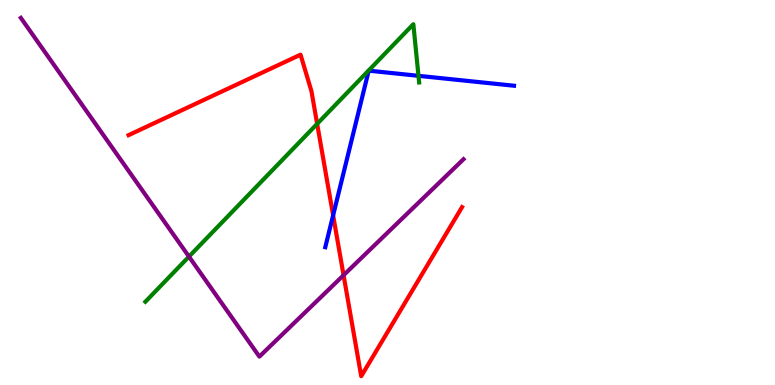[{'lines': ['blue', 'red'], 'intersections': [{'x': 4.3, 'y': 4.41}]}, {'lines': ['green', 'red'], 'intersections': [{'x': 4.09, 'y': 6.78}]}, {'lines': ['purple', 'red'], 'intersections': [{'x': 4.43, 'y': 2.85}]}, {'lines': ['blue', 'green'], 'intersections': [{'x': 5.4, 'y': 8.03}]}, {'lines': ['blue', 'purple'], 'intersections': []}, {'lines': ['green', 'purple'], 'intersections': [{'x': 2.44, 'y': 3.33}]}]